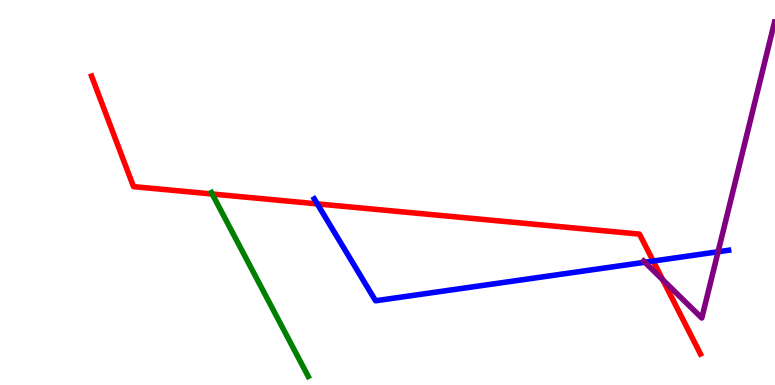[{'lines': ['blue', 'red'], 'intersections': [{'x': 4.09, 'y': 4.7}, {'x': 8.43, 'y': 3.22}]}, {'lines': ['green', 'red'], 'intersections': [{'x': 2.74, 'y': 4.96}]}, {'lines': ['purple', 'red'], 'intersections': [{'x': 8.55, 'y': 2.73}]}, {'lines': ['blue', 'green'], 'intersections': []}, {'lines': ['blue', 'purple'], 'intersections': [{'x': 8.32, 'y': 3.19}, {'x': 9.27, 'y': 3.46}]}, {'lines': ['green', 'purple'], 'intersections': []}]